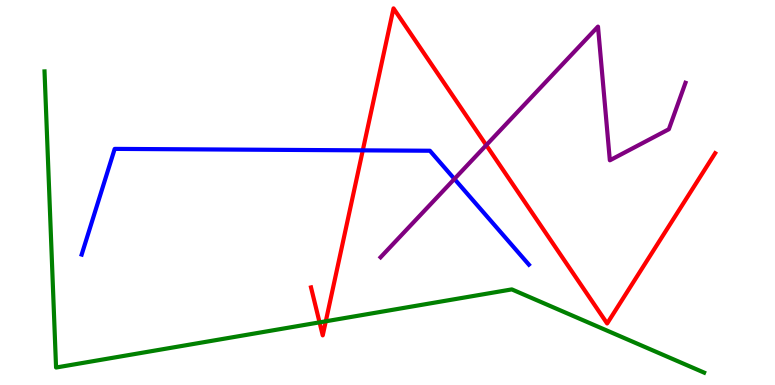[{'lines': ['blue', 'red'], 'intersections': [{'x': 4.68, 'y': 6.09}]}, {'lines': ['green', 'red'], 'intersections': [{'x': 4.12, 'y': 1.63}, {'x': 4.2, 'y': 1.65}]}, {'lines': ['purple', 'red'], 'intersections': [{'x': 6.27, 'y': 6.23}]}, {'lines': ['blue', 'green'], 'intersections': []}, {'lines': ['blue', 'purple'], 'intersections': [{'x': 5.86, 'y': 5.35}]}, {'lines': ['green', 'purple'], 'intersections': []}]